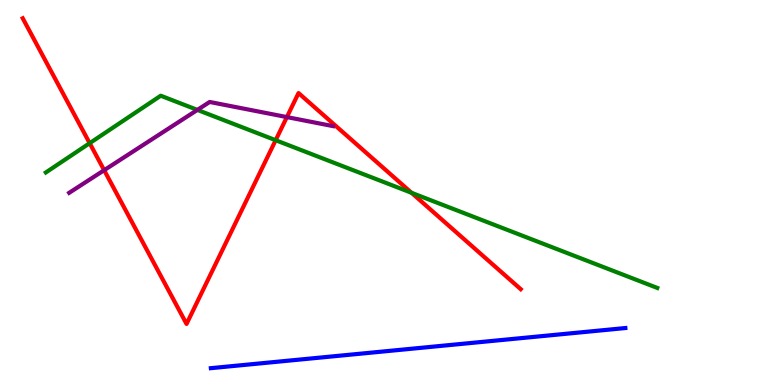[{'lines': ['blue', 'red'], 'intersections': []}, {'lines': ['green', 'red'], 'intersections': [{'x': 1.16, 'y': 6.28}, {'x': 3.56, 'y': 6.36}, {'x': 5.31, 'y': 4.99}]}, {'lines': ['purple', 'red'], 'intersections': [{'x': 1.34, 'y': 5.58}, {'x': 3.7, 'y': 6.96}]}, {'lines': ['blue', 'green'], 'intersections': []}, {'lines': ['blue', 'purple'], 'intersections': []}, {'lines': ['green', 'purple'], 'intersections': [{'x': 2.55, 'y': 7.15}]}]